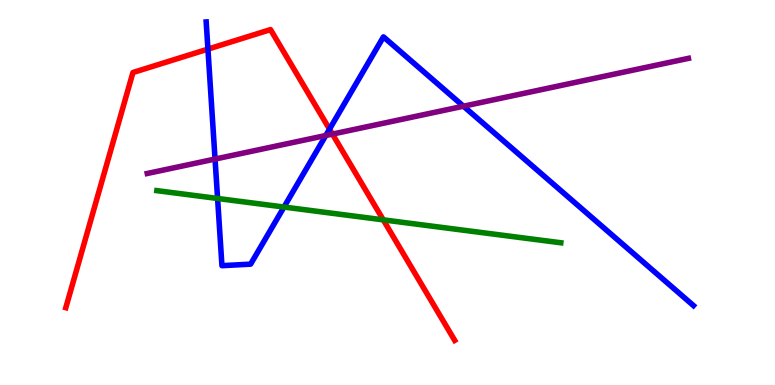[{'lines': ['blue', 'red'], 'intersections': [{'x': 2.68, 'y': 8.72}, {'x': 4.25, 'y': 6.65}]}, {'lines': ['green', 'red'], 'intersections': [{'x': 4.95, 'y': 4.29}]}, {'lines': ['purple', 'red'], 'intersections': [{'x': 4.29, 'y': 6.52}]}, {'lines': ['blue', 'green'], 'intersections': [{'x': 2.81, 'y': 4.84}, {'x': 3.66, 'y': 4.62}]}, {'lines': ['blue', 'purple'], 'intersections': [{'x': 2.77, 'y': 5.87}, {'x': 4.2, 'y': 6.48}, {'x': 5.98, 'y': 7.24}]}, {'lines': ['green', 'purple'], 'intersections': []}]